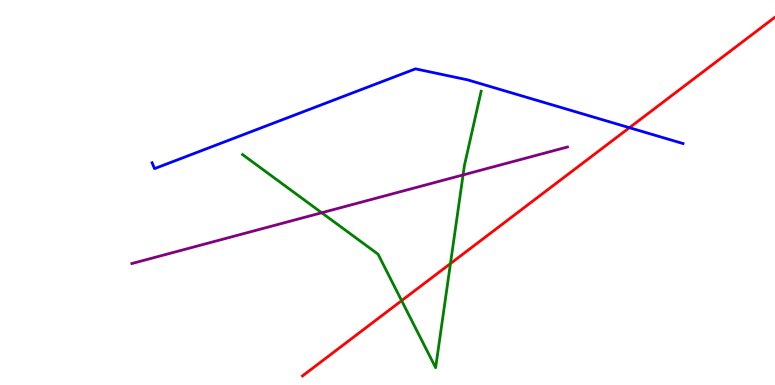[{'lines': ['blue', 'red'], 'intersections': [{'x': 8.12, 'y': 6.68}]}, {'lines': ['green', 'red'], 'intersections': [{'x': 5.18, 'y': 2.19}, {'x': 5.81, 'y': 3.15}]}, {'lines': ['purple', 'red'], 'intersections': []}, {'lines': ['blue', 'green'], 'intersections': []}, {'lines': ['blue', 'purple'], 'intersections': []}, {'lines': ['green', 'purple'], 'intersections': [{'x': 4.15, 'y': 4.47}, {'x': 5.98, 'y': 5.46}]}]